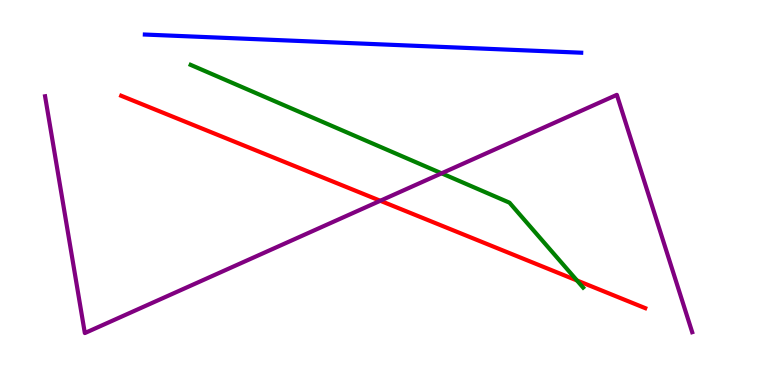[{'lines': ['blue', 'red'], 'intersections': []}, {'lines': ['green', 'red'], 'intersections': [{'x': 7.44, 'y': 2.71}]}, {'lines': ['purple', 'red'], 'intersections': [{'x': 4.91, 'y': 4.79}]}, {'lines': ['blue', 'green'], 'intersections': []}, {'lines': ['blue', 'purple'], 'intersections': []}, {'lines': ['green', 'purple'], 'intersections': [{'x': 5.7, 'y': 5.5}]}]